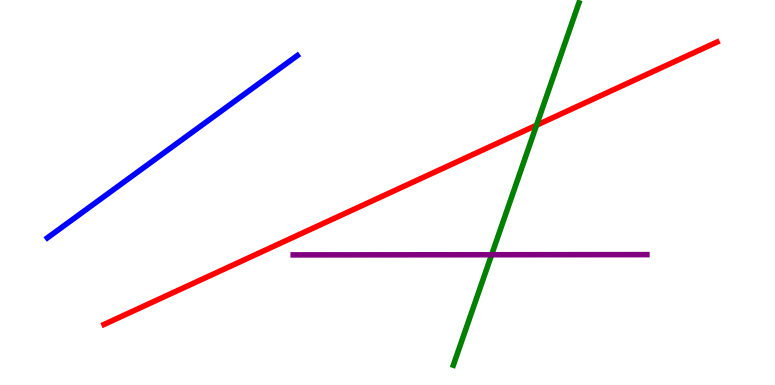[{'lines': ['blue', 'red'], 'intersections': []}, {'lines': ['green', 'red'], 'intersections': [{'x': 6.92, 'y': 6.75}]}, {'lines': ['purple', 'red'], 'intersections': []}, {'lines': ['blue', 'green'], 'intersections': []}, {'lines': ['blue', 'purple'], 'intersections': []}, {'lines': ['green', 'purple'], 'intersections': [{'x': 6.34, 'y': 3.38}]}]